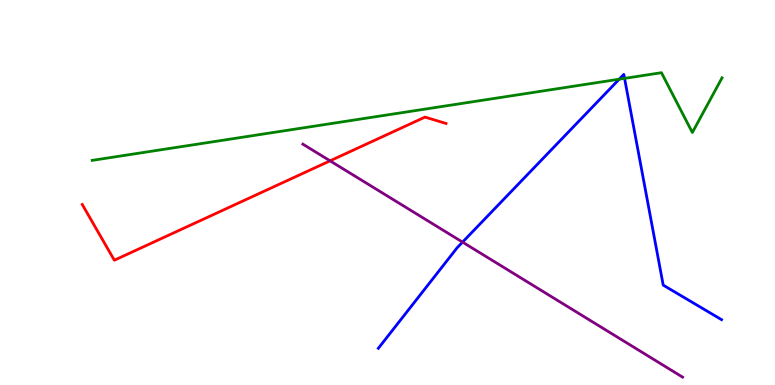[{'lines': ['blue', 'red'], 'intersections': []}, {'lines': ['green', 'red'], 'intersections': []}, {'lines': ['purple', 'red'], 'intersections': [{'x': 4.26, 'y': 5.82}]}, {'lines': ['blue', 'green'], 'intersections': [{'x': 7.99, 'y': 7.94}, {'x': 8.06, 'y': 7.96}]}, {'lines': ['blue', 'purple'], 'intersections': [{'x': 5.97, 'y': 3.71}]}, {'lines': ['green', 'purple'], 'intersections': []}]